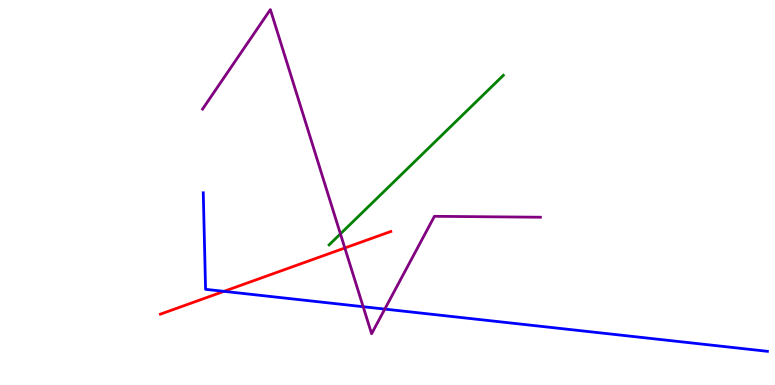[{'lines': ['blue', 'red'], 'intersections': [{'x': 2.89, 'y': 2.43}]}, {'lines': ['green', 'red'], 'intersections': []}, {'lines': ['purple', 'red'], 'intersections': [{'x': 4.45, 'y': 3.56}]}, {'lines': ['blue', 'green'], 'intersections': []}, {'lines': ['blue', 'purple'], 'intersections': [{'x': 4.69, 'y': 2.03}, {'x': 4.97, 'y': 1.97}]}, {'lines': ['green', 'purple'], 'intersections': [{'x': 4.39, 'y': 3.93}]}]